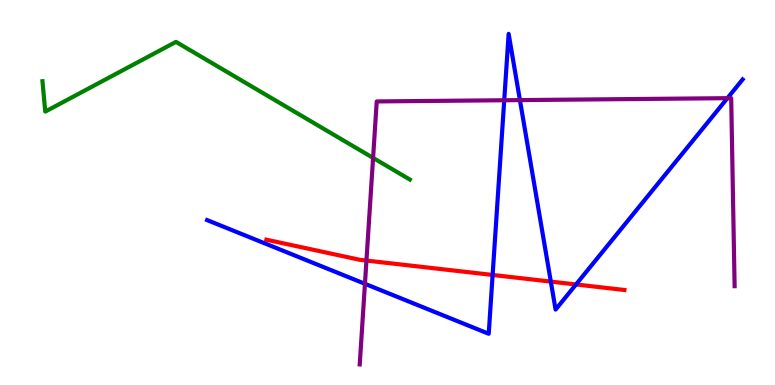[{'lines': ['blue', 'red'], 'intersections': [{'x': 6.36, 'y': 2.86}, {'x': 7.11, 'y': 2.69}, {'x': 7.43, 'y': 2.61}]}, {'lines': ['green', 'red'], 'intersections': []}, {'lines': ['purple', 'red'], 'intersections': [{'x': 4.73, 'y': 3.23}]}, {'lines': ['blue', 'green'], 'intersections': []}, {'lines': ['blue', 'purple'], 'intersections': [{'x': 4.71, 'y': 2.63}, {'x': 6.51, 'y': 7.4}, {'x': 6.71, 'y': 7.4}, {'x': 9.39, 'y': 7.45}]}, {'lines': ['green', 'purple'], 'intersections': [{'x': 4.81, 'y': 5.9}]}]